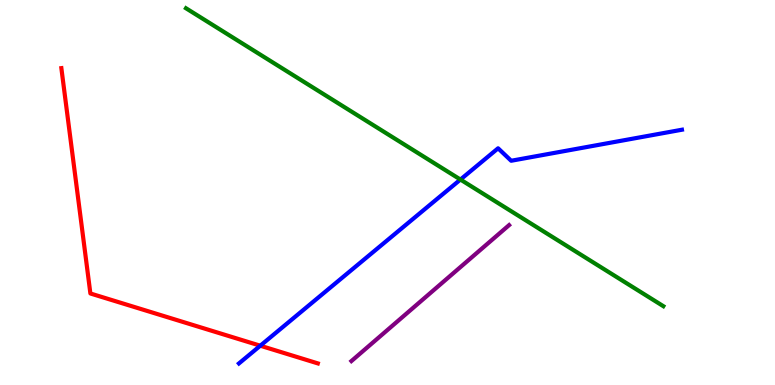[{'lines': ['blue', 'red'], 'intersections': [{'x': 3.36, 'y': 1.02}]}, {'lines': ['green', 'red'], 'intersections': []}, {'lines': ['purple', 'red'], 'intersections': []}, {'lines': ['blue', 'green'], 'intersections': [{'x': 5.94, 'y': 5.34}]}, {'lines': ['blue', 'purple'], 'intersections': []}, {'lines': ['green', 'purple'], 'intersections': []}]